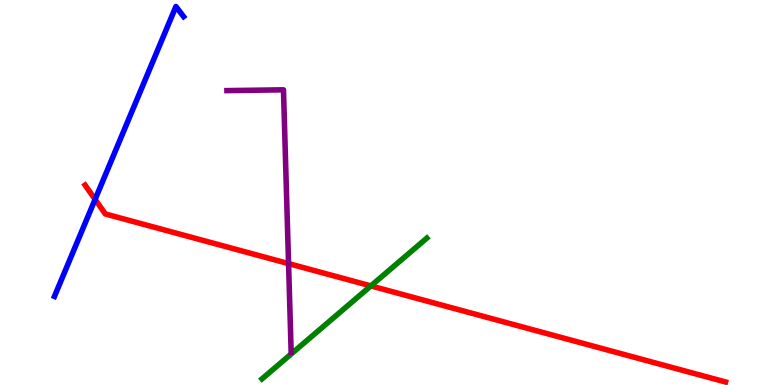[{'lines': ['blue', 'red'], 'intersections': [{'x': 1.23, 'y': 4.82}]}, {'lines': ['green', 'red'], 'intersections': [{'x': 4.79, 'y': 2.57}]}, {'lines': ['purple', 'red'], 'intersections': [{'x': 3.72, 'y': 3.15}]}, {'lines': ['blue', 'green'], 'intersections': []}, {'lines': ['blue', 'purple'], 'intersections': []}, {'lines': ['green', 'purple'], 'intersections': []}]